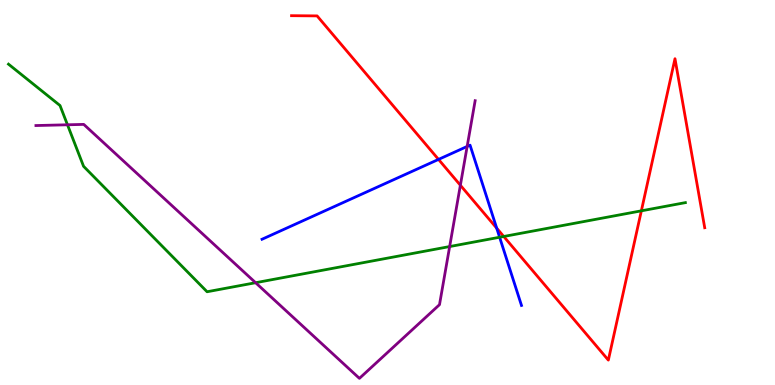[{'lines': ['blue', 'red'], 'intersections': [{'x': 5.66, 'y': 5.86}, {'x': 6.41, 'y': 4.07}]}, {'lines': ['green', 'red'], 'intersections': [{'x': 6.5, 'y': 3.86}, {'x': 8.28, 'y': 4.52}]}, {'lines': ['purple', 'red'], 'intersections': [{'x': 5.94, 'y': 5.19}]}, {'lines': ['blue', 'green'], 'intersections': [{'x': 6.45, 'y': 3.84}]}, {'lines': ['blue', 'purple'], 'intersections': [{'x': 6.03, 'y': 6.2}]}, {'lines': ['green', 'purple'], 'intersections': [{'x': 0.871, 'y': 6.76}, {'x': 3.3, 'y': 2.66}, {'x': 5.8, 'y': 3.6}]}]